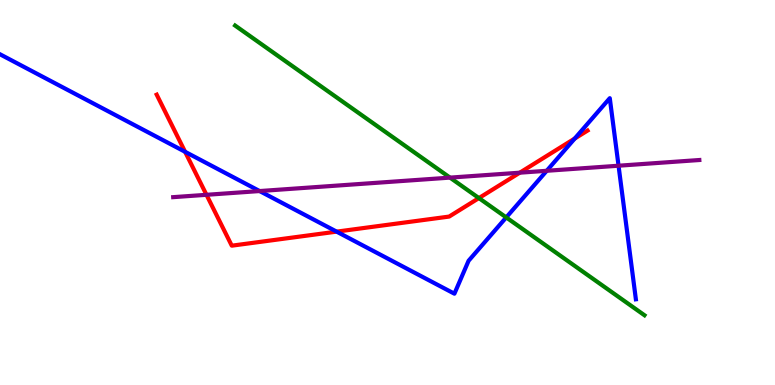[{'lines': ['blue', 'red'], 'intersections': [{'x': 2.39, 'y': 6.06}, {'x': 4.34, 'y': 3.98}, {'x': 7.42, 'y': 6.4}]}, {'lines': ['green', 'red'], 'intersections': [{'x': 6.18, 'y': 4.86}]}, {'lines': ['purple', 'red'], 'intersections': [{'x': 2.66, 'y': 4.94}, {'x': 6.71, 'y': 5.51}]}, {'lines': ['blue', 'green'], 'intersections': [{'x': 6.53, 'y': 4.35}]}, {'lines': ['blue', 'purple'], 'intersections': [{'x': 3.35, 'y': 5.04}, {'x': 7.05, 'y': 5.56}, {'x': 7.98, 'y': 5.7}]}, {'lines': ['green', 'purple'], 'intersections': [{'x': 5.81, 'y': 5.39}]}]